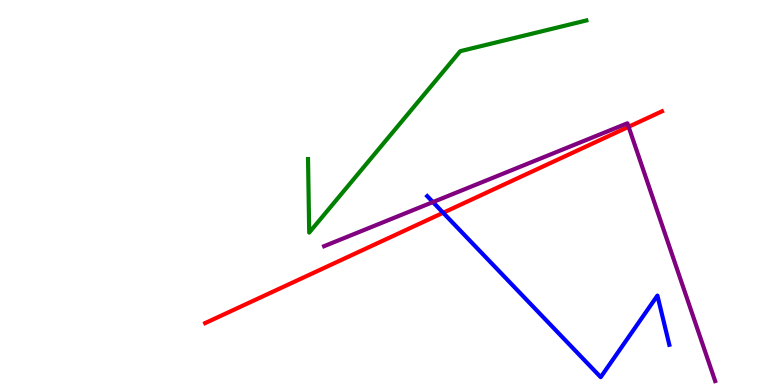[{'lines': ['blue', 'red'], 'intersections': [{'x': 5.72, 'y': 4.47}]}, {'lines': ['green', 'red'], 'intersections': []}, {'lines': ['purple', 'red'], 'intersections': [{'x': 8.11, 'y': 6.71}]}, {'lines': ['blue', 'green'], 'intersections': []}, {'lines': ['blue', 'purple'], 'intersections': [{'x': 5.59, 'y': 4.75}]}, {'lines': ['green', 'purple'], 'intersections': []}]